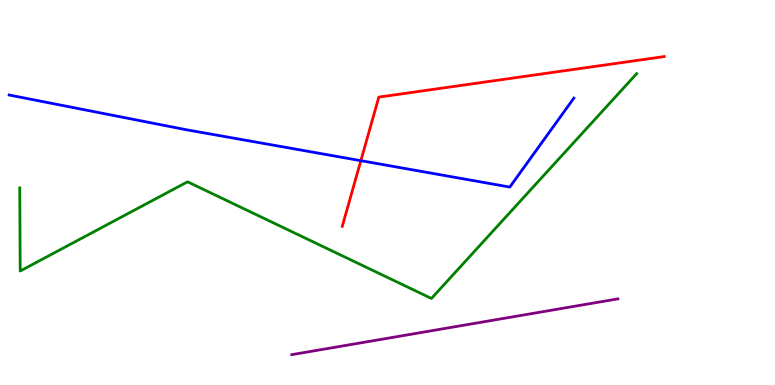[{'lines': ['blue', 'red'], 'intersections': [{'x': 4.66, 'y': 5.83}]}, {'lines': ['green', 'red'], 'intersections': []}, {'lines': ['purple', 'red'], 'intersections': []}, {'lines': ['blue', 'green'], 'intersections': []}, {'lines': ['blue', 'purple'], 'intersections': []}, {'lines': ['green', 'purple'], 'intersections': []}]